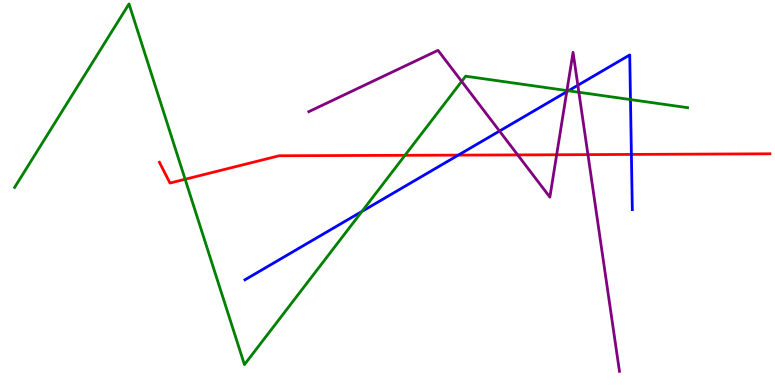[{'lines': ['blue', 'red'], 'intersections': [{'x': 5.91, 'y': 5.97}, {'x': 8.15, 'y': 5.99}]}, {'lines': ['green', 'red'], 'intersections': [{'x': 2.39, 'y': 5.34}, {'x': 5.23, 'y': 5.97}]}, {'lines': ['purple', 'red'], 'intersections': [{'x': 6.68, 'y': 5.98}, {'x': 7.18, 'y': 5.98}, {'x': 7.59, 'y': 5.98}]}, {'lines': ['blue', 'green'], 'intersections': [{'x': 4.67, 'y': 4.51}, {'x': 7.33, 'y': 7.64}, {'x': 8.14, 'y': 7.41}]}, {'lines': ['blue', 'purple'], 'intersections': [{'x': 6.45, 'y': 6.6}, {'x': 7.31, 'y': 7.62}, {'x': 7.46, 'y': 7.79}]}, {'lines': ['green', 'purple'], 'intersections': [{'x': 5.96, 'y': 7.89}, {'x': 7.32, 'y': 7.65}, {'x': 7.47, 'y': 7.6}]}]